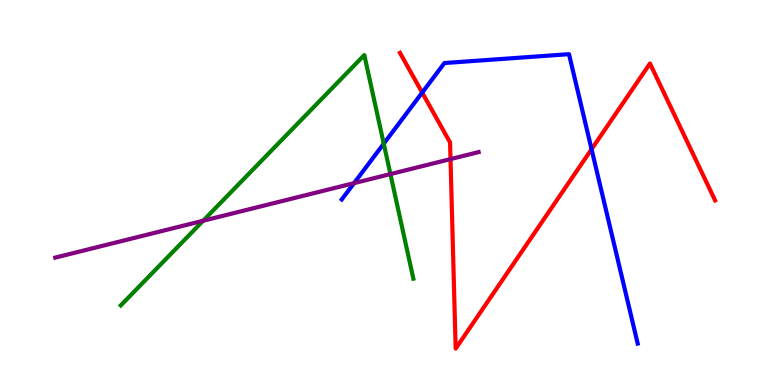[{'lines': ['blue', 'red'], 'intersections': [{'x': 5.45, 'y': 7.59}, {'x': 7.63, 'y': 6.12}]}, {'lines': ['green', 'red'], 'intersections': []}, {'lines': ['purple', 'red'], 'intersections': [{'x': 5.81, 'y': 5.87}]}, {'lines': ['blue', 'green'], 'intersections': [{'x': 4.95, 'y': 6.27}]}, {'lines': ['blue', 'purple'], 'intersections': [{'x': 4.57, 'y': 5.24}]}, {'lines': ['green', 'purple'], 'intersections': [{'x': 2.62, 'y': 4.27}, {'x': 5.04, 'y': 5.48}]}]